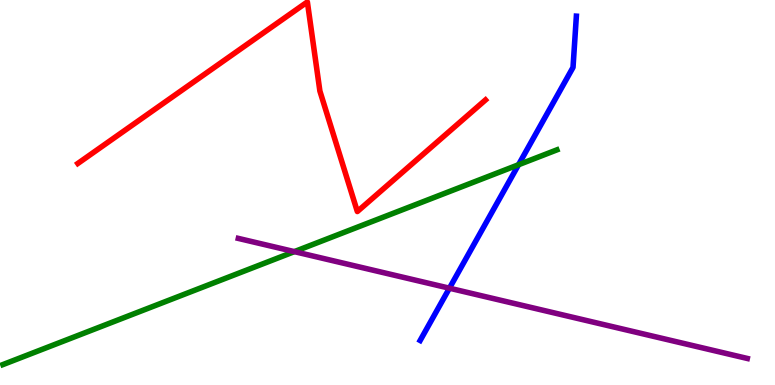[{'lines': ['blue', 'red'], 'intersections': []}, {'lines': ['green', 'red'], 'intersections': []}, {'lines': ['purple', 'red'], 'intersections': []}, {'lines': ['blue', 'green'], 'intersections': [{'x': 6.69, 'y': 5.72}]}, {'lines': ['blue', 'purple'], 'intersections': [{'x': 5.8, 'y': 2.51}]}, {'lines': ['green', 'purple'], 'intersections': [{'x': 3.8, 'y': 3.46}]}]